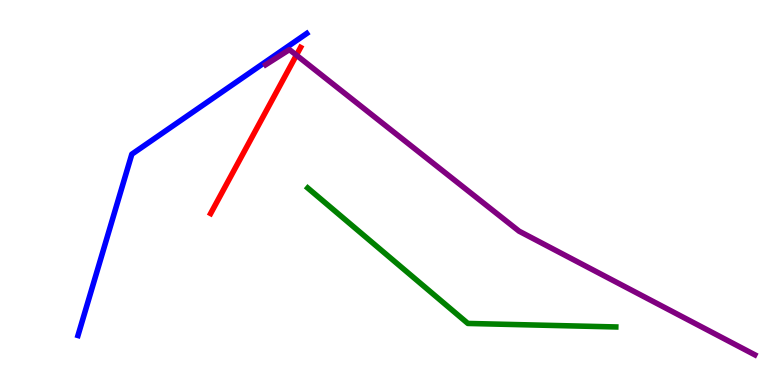[{'lines': ['blue', 'red'], 'intersections': []}, {'lines': ['green', 'red'], 'intersections': []}, {'lines': ['purple', 'red'], 'intersections': [{'x': 3.82, 'y': 8.57}]}, {'lines': ['blue', 'green'], 'intersections': []}, {'lines': ['blue', 'purple'], 'intersections': []}, {'lines': ['green', 'purple'], 'intersections': []}]